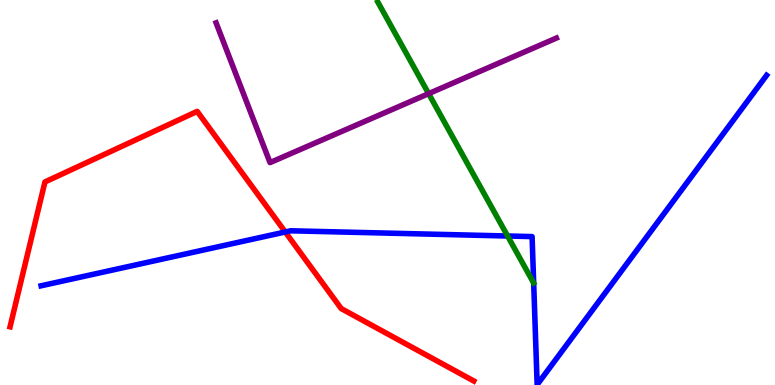[{'lines': ['blue', 'red'], 'intersections': [{'x': 3.68, 'y': 3.97}]}, {'lines': ['green', 'red'], 'intersections': []}, {'lines': ['purple', 'red'], 'intersections': []}, {'lines': ['blue', 'green'], 'intersections': [{'x': 6.55, 'y': 3.87}]}, {'lines': ['blue', 'purple'], 'intersections': []}, {'lines': ['green', 'purple'], 'intersections': [{'x': 5.53, 'y': 7.57}]}]